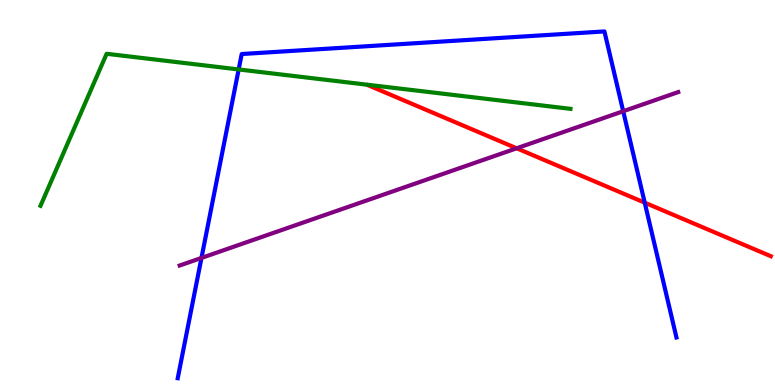[{'lines': ['blue', 'red'], 'intersections': [{'x': 8.32, 'y': 4.74}]}, {'lines': ['green', 'red'], 'intersections': []}, {'lines': ['purple', 'red'], 'intersections': [{'x': 6.67, 'y': 6.15}]}, {'lines': ['blue', 'green'], 'intersections': [{'x': 3.08, 'y': 8.2}]}, {'lines': ['blue', 'purple'], 'intersections': [{'x': 2.6, 'y': 3.3}, {'x': 8.04, 'y': 7.11}]}, {'lines': ['green', 'purple'], 'intersections': []}]